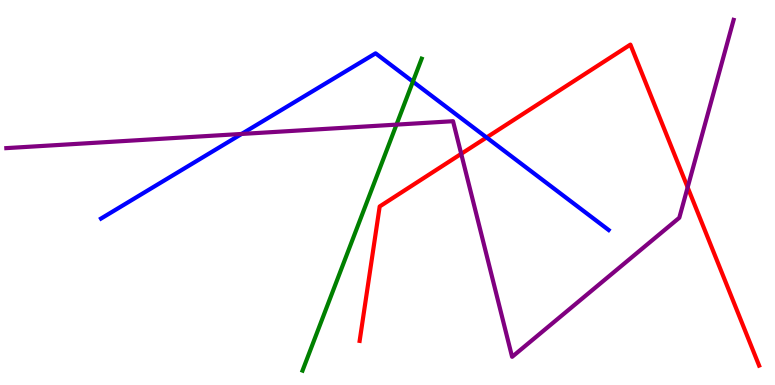[{'lines': ['blue', 'red'], 'intersections': [{'x': 6.28, 'y': 6.43}]}, {'lines': ['green', 'red'], 'intersections': []}, {'lines': ['purple', 'red'], 'intersections': [{'x': 5.95, 'y': 6.0}, {'x': 8.87, 'y': 5.13}]}, {'lines': ['blue', 'green'], 'intersections': [{'x': 5.33, 'y': 7.88}]}, {'lines': ['blue', 'purple'], 'intersections': [{'x': 3.12, 'y': 6.52}]}, {'lines': ['green', 'purple'], 'intersections': [{'x': 5.12, 'y': 6.76}]}]